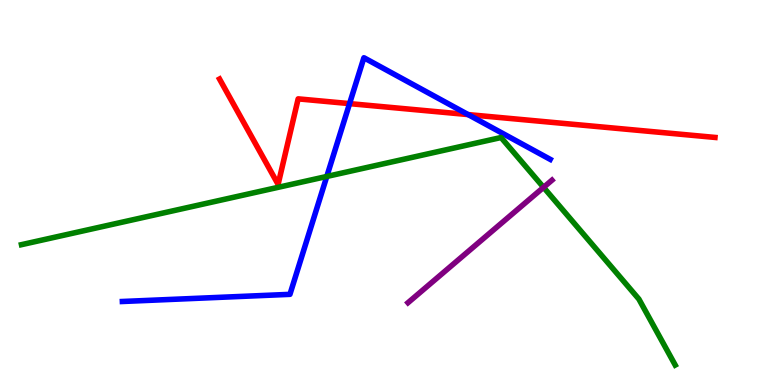[{'lines': ['blue', 'red'], 'intersections': [{'x': 4.51, 'y': 7.31}, {'x': 6.04, 'y': 7.02}]}, {'lines': ['green', 'red'], 'intersections': []}, {'lines': ['purple', 'red'], 'intersections': []}, {'lines': ['blue', 'green'], 'intersections': [{'x': 4.22, 'y': 5.42}]}, {'lines': ['blue', 'purple'], 'intersections': []}, {'lines': ['green', 'purple'], 'intersections': [{'x': 7.01, 'y': 5.13}]}]